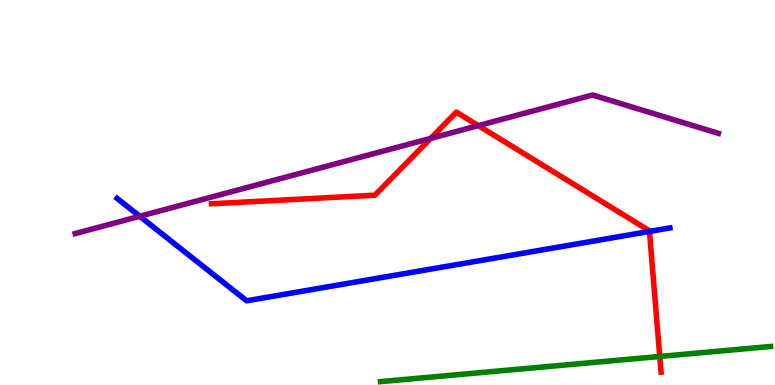[{'lines': ['blue', 'red'], 'intersections': [{'x': 8.38, 'y': 3.99}]}, {'lines': ['green', 'red'], 'intersections': [{'x': 8.51, 'y': 0.741}]}, {'lines': ['purple', 'red'], 'intersections': [{'x': 5.56, 'y': 6.41}, {'x': 6.17, 'y': 6.74}]}, {'lines': ['blue', 'green'], 'intersections': []}, {'lines': ['blue', 'purple'], 'intersections': [{'x': 1.8, 'y': 4.38}]}, {'lines': ['green', 'purple'], 'intersections': []}]